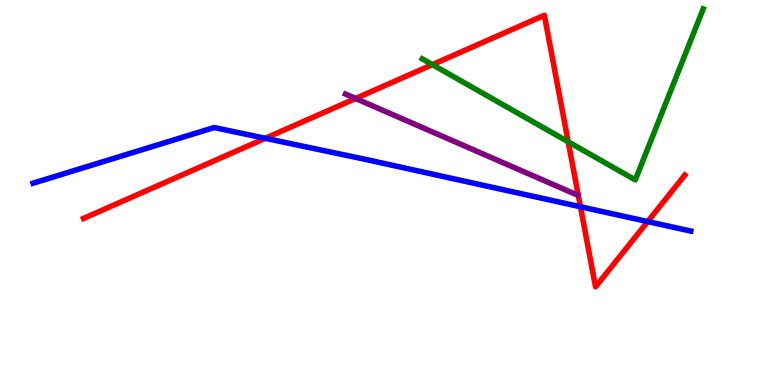[{'lines': ['blue', 'red'], 'intersections': [{'x': 3.42, 'y': 6.41}, {'x': 7.49, 'y': 4.63}, {'x': 8.36, 'y': 4.24}]}, {'lines': ['green', 'red'], 'intersections': [{'x': 5.58, 'y': 8.32}, {'x': 7.33, 'y': 6.32}]}, {'lines': ['purple', 'red'], 'intersections': [{'x': 4.59, 'y': 7.44}]}, {'lines': ['blue', 'green'], 'intersections': []}, {'lines': ['blue', 'purple'], 'intersections': []}, {'lines': ['green', 'purple'], 'intersections': []}]